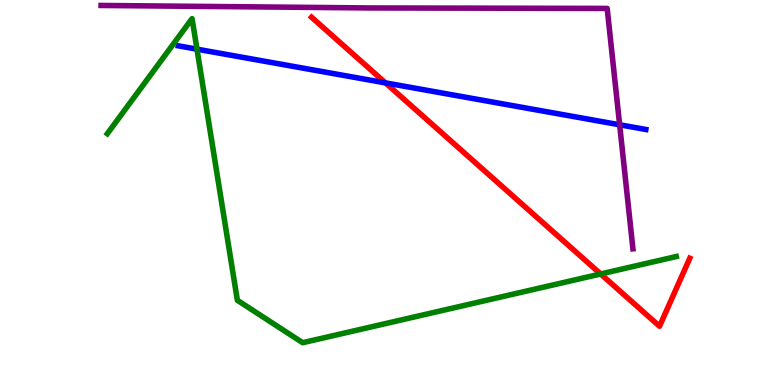[{'lines': ['blue', 'red'], 'intersections': [{'x': 4.97, 'y': 7.85}]}, {'lines': ['green', 'red'], 'intersections': [{'x': 7.75, 'y': 2.88}]}, {'lines': ['purple', 'red'], 'intersections': []}, {'lines': ['blue', 'green'], 'intersections': [{'x': 2.54, 'y': 8.72}]}, {'lines': ['blue', 'purple'], 'intersections': [{'x': 8.0, 'y': 6.76}]}, {'lines': ['green', 'purple'], 'intersections': []}]